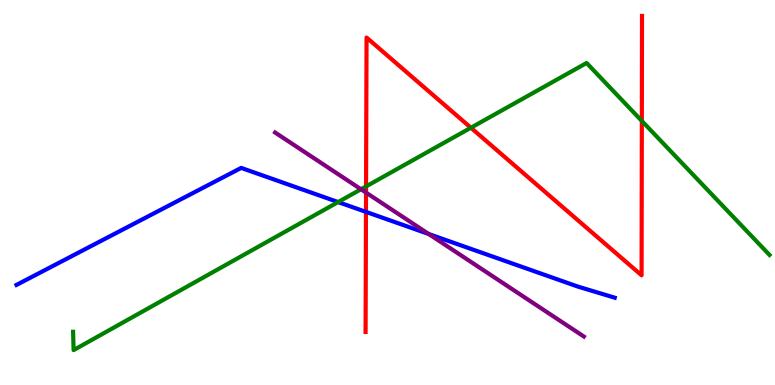[{'lines': ['blue', 'red'], 'intersections': [{'x': 4.72, 'y': 4.5}]}, {'lines': ['green', 'red'], 'intersections': [{'x': 4.72, 'y': 5.16}, {'x': 6.08, 'y': 6.68}, {'x': 8.28, 'y': 6.86}]}, {'lines': ['purple', 'red'], 'intersections': [{'x': 4.72, 'y': 5.0}]}, {'lines': ['blue', 'green'], 'intersections': [{'x': 4.36, 'y': 4.75}]}, {'lines': ['blue', 'purple'], 'intersections': [{'x': 5.53, 'y': 3.92}]}, {'lines': ['green', 'purple'], 'intersections': [{'x': 4.66, 'y': 5.08}]}]